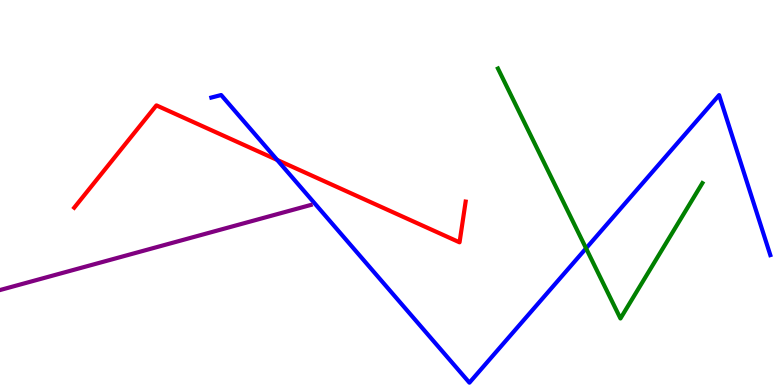[{'lines': ['blue', 'red'], 'intersections': [{'x': 3.58, 'y': 5.85}]}, {'lines': ['green', 'red'], 'intersections': []}, {'lines': ['purple', 'red'], 'intersections': []}, {'lines': ['blue', 'green'], 'intersections': [{'x': 7.56, 'y': 3.55}]}, {'lines': ['blue', 'purple'], 'intersections': []}, {'lines': ['green', 'purple'], 'intersections': []}]